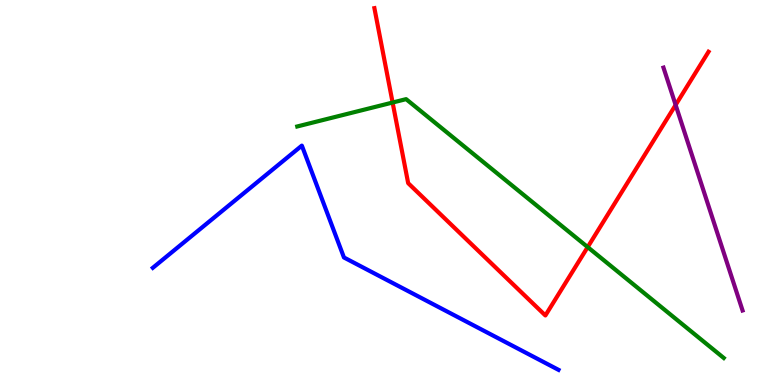[{'lines': ['blue', 'red'], 'intersections': []}, {'lines': ['green', 'red'], 'intersections': [{'x': 5.07, 'y': 7.34}, {'x': 7.58, 'y': 3.58}]}, {'lines': ['purple', 'red'], 'intersections': [{'x': 8.72, 'y': 7.27}]}, {'lines': ['blue', 'green'], 'intersections': []}, {'lines': ['blue', 'purple'], 'intersections': []}, {'lines': ['green', 'purple'], 'intersections': []}]